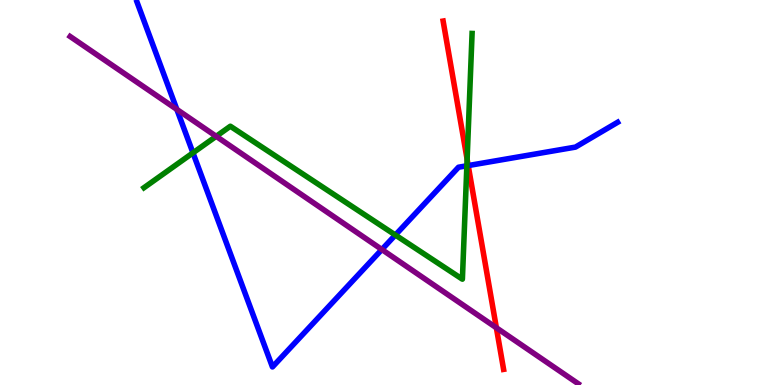[{'lines': ['blue', 'red'], 'intersections': [{'x': 6.04, 'y': 5.7}]}, {'lines': ['green', 'red'], 'intersections': [{'x': 6.03, 'y': 5.86}]}, {'lines': ['purple', 'red'], 'intersections': [{'x': 6.4, 'y': 1.49}]}, {'lines': ['blue', 'green'], 'intersections': [{'x': 2.49, 'y': 6.03}, {'x': 5.1, 'y': 3.9}, {'x': 6.02, 'y': 5.69}]}, {'lines': ['blue', 'purple'], 'intersections': [{'x': 2.28, 'y': 7.16}, {'x': 4.93, 'y': 3.52}]}, {'lines': ['green', 'purple'], 'intersections': [{'x': 2.79, 'y': 6.46}]}]